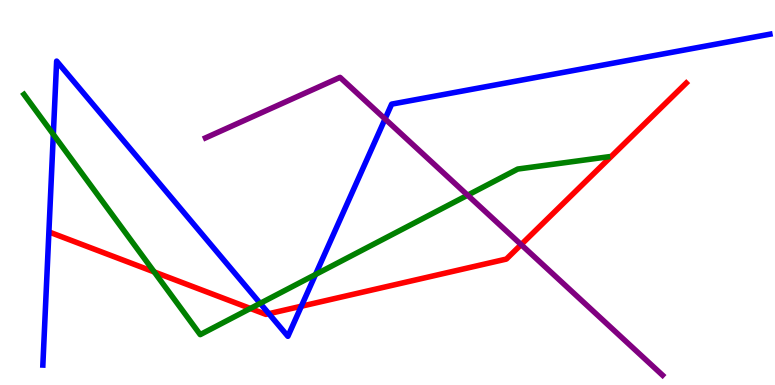[{'lines': ['blue', 'red'], 'intersections': [{'x': 3.47, 'y': 1.85}, {'x': 3.89, 'y': 2.05}]}, {'lines': ['green', 'red'], 'intersections': [{'x': 1.99, 'y': 2.94}, {'x': 3.23, 'y': 1.99}]}, {'lines': ['purple', 'red'], 'intersections': [{'x': 6.72, 'y': 3.65}]}, {'lines': ['blue', 'green'], 'intersections': [{'x': 0.688, 'y': 6.51}, {'x': 3.36, 'y': 2.12}, {'x': 4.07, 'y': 2.87}]}, {'lines': ['blue', 'purple'], 'intersections': [{'x': 4.97, 'y': 6.91}]}, {'lines': ['green', 'purple'], 'intersections': [{'x': 6.03, 'y': 4.93}]}]